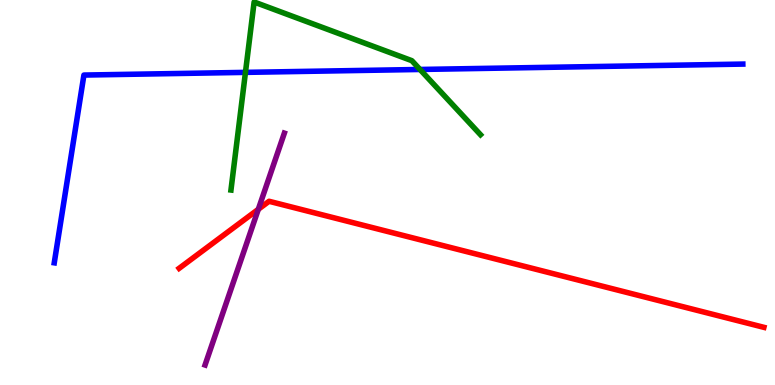[{'lines': ['blue', 'red'], 'intersections': []}, {'lines': ['green', 'red'], 'intersections': []}, {'lines': ['purple', 'red'], 'intersections': [{'x': 3.33, 'y': 4.56}]}, {'lines': ['blue', 'green'], 'intersections': [{'x': 3.17, 'y': 8.12}, {'x': 5.42, 'y': 8.2}]}, {'lines': ['blue', 'purple'], 'intersections': []}, {'lines': ['green', 'purple'], 'intersections': []}]